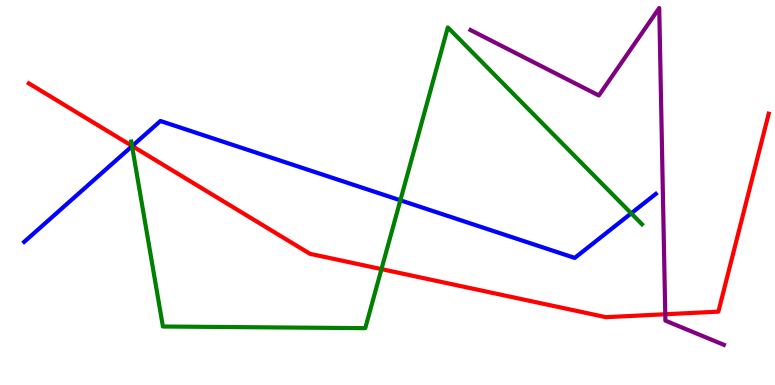[{'lines': ['blue', 'red'], 'intersections': [{'x': 1.71, 'y': 6.21}]}, {'lines': ['green', 'red'], 'intersections': [{'x': 1.7, 'y': 6.21}, {'x': 4.92, 'y': 3.01}]}, {'lines': ['purple', 'red'], 'intersections': [{'x': 8.58, 'y': 1.84}]}, {'lines': ['blue', 'green'], 'intersections': [{'x': 1.7, 'y': 6.2}, {'x': 5.17, 'y': 4.8}, {'x': 8.14, 'y': 4.46}]}, {'lines': ['blue', 'purple'], 'intersections': []}, {'lines': ['green', 'purple'], 'intersections': []}]